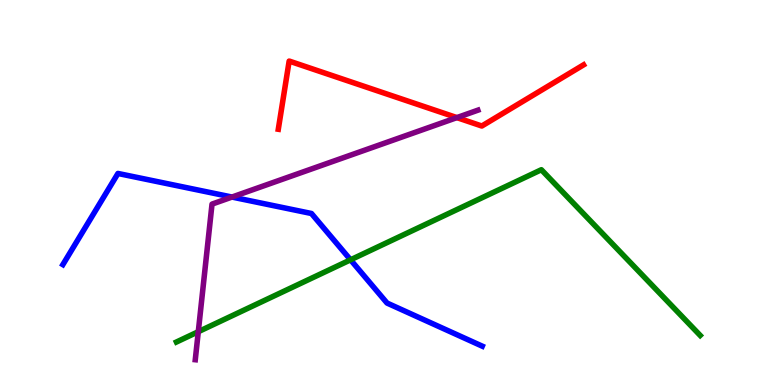[{'lines': ['blue', 'red'], 'intersections': []}, {'lines': ['green', 'red'], 'intersections': []}, {'lines': ['purple', 'red'], 'intersections': [{'x': 5.9, 'y': 6.95}]}, {'lines': ['blue', 'green'], 'intersections': [{'x': 4.52, 'y': 3.25}]}, {'lines': ['blue', 'purple'], 'intersections': [{'x': 2.99, 'y': 4.88}]}, {'lines': ['green', 'purple'], 'intersections': [{'x': 2.56, 'y': 1.38}]}]